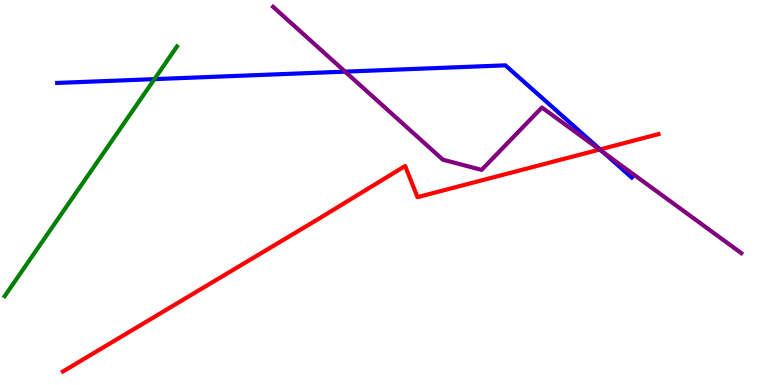[{'lines': ['blue', 'red'], 'intersections': [{'x': 7.74, 'y': 6.12}]}, {'lines': ['green', 'red'], 'intersections': []}, {'lines': ['purple', 'red'], 'intersections': [{'x': 7.74, 'y': 6.12}]}, {'lines': ['blue', 'green'], 'intersections': [{'x': 1.99, 'y': 7.94}]}, {'lines': ['blue', 'purple'], 'intersections': [{'x': 4.45, 'y': 8.14}, {'x': 7.79, 'y': 6.04}]}, {'lines': ['green', 'purple'], 'intersections': []}]